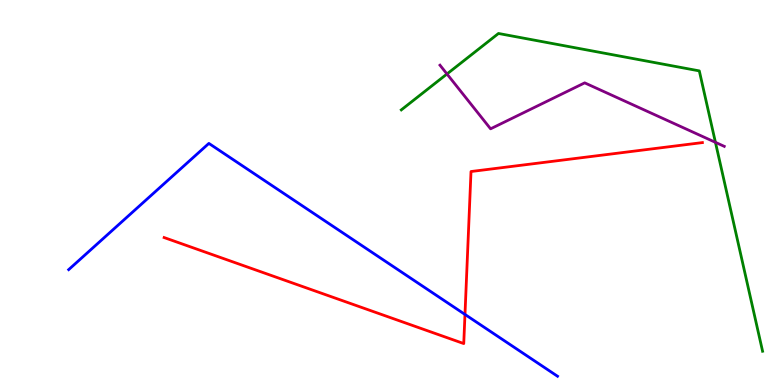[{'lines': ['blue', 'red'], 'intersections': [{'x': 6.0, 'y': 1.83}]}, {'lines': ['green', 'red'], 'intersections': []}, {'lines': ['purple', 'red'], 'intersections': []}, {'lines': ['blue', 'green'], 'intersections': []}, {'lines': ['blue', 'purple'], 'intersections': []}, {'lines': ['green', 'purple'], 'intersections': [{'x': 5.77, 'y': 8.08}, {'x': 9.23, 'y': 6.3}]}]